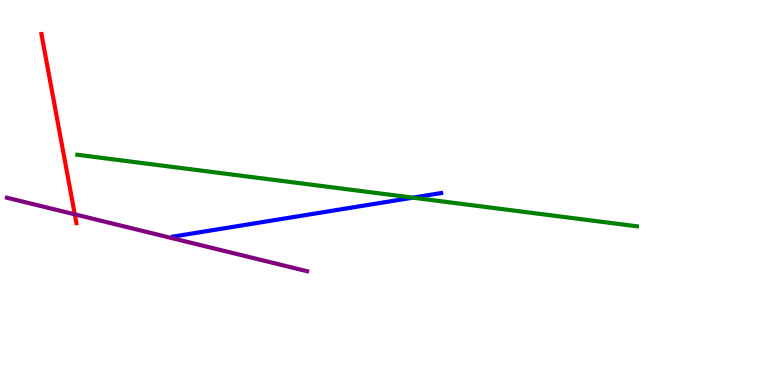[{'lines': ['blue', 'red'], 'intersections': []}, {'lines': ['green', 'red'], 'intersections': []}, {'lines': ['purple', 'red'], 'intersections': [{'x': 0.965, 'y': 4.43}]}, {'lines': ['blue', 'green'], 'intersections': [{'x': 5.33, 'y': 4.87}]}, {'lines': ['blue', 'purple'], 'intersections': []}, {'lines': ['green', 'purple'], 'intersections': []}]